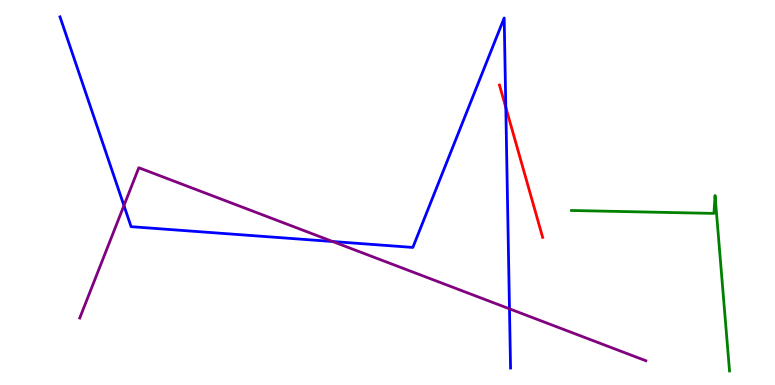[{'lines': ['blue', 'red'], 'intersections': [{'x': 6.53, 'y': 7.21}]}, {'lines': ['green', 'red'], 'intersections': []}, {'lines': ['purple', 'red'], 'intersections': []}, {'lines': ['blue', 'green'], 'intersections': []}, {'lines': ['blue', 'purple'], 'intersections': [{'x': 1.6, 'y': 4.66}, {'x': 4.29, 'y': 3.73}, {'x': 6.57, 'y': 1.98}]}, {'lines': ['green', 'purple'], 'intersections': []}]